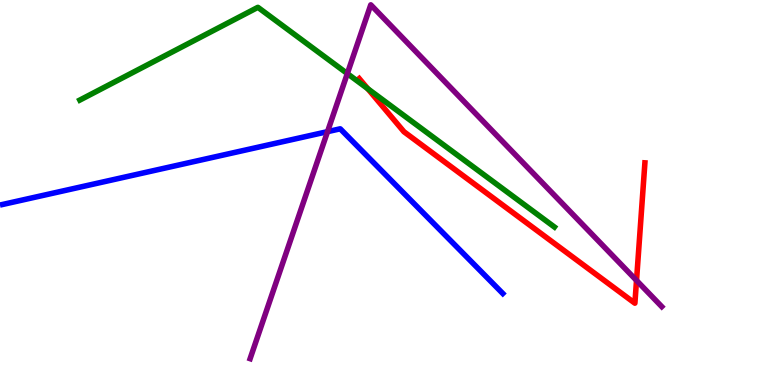[{'lines': ['blue', 'red'], 'intersections': []}, {'lines': ['green', 'red'], 'intersections': [{'x': 4.75, 'y': 7.7}]}, {'lines': ['purple', 'red'], 'intersections': [{'x': 8.21, 'y': 2.72}]}, {'lines': ['blue', 'green'], 'intersections': []}, {'lines': ['blue', 'purple'], 'intersections': [{'x': 4.23, 'y': 6.58}]}, {'lines': ['green', 'purple'], 'intersections': [{'x': 4.48, 'y': 8.09}]}]